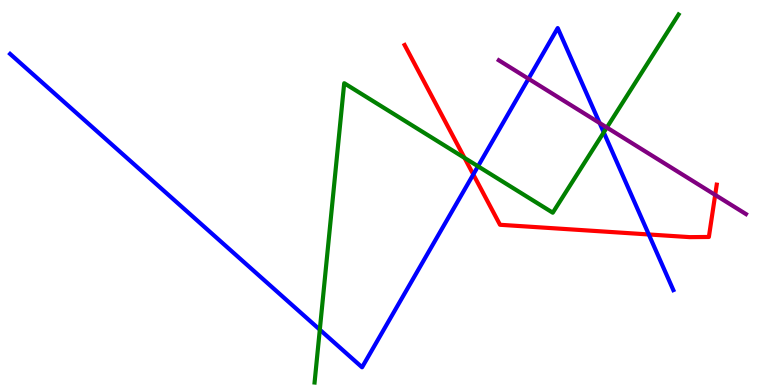[{'lines': ['blue', 'red'], 'intersections': [{'x': 6.11, 'y': 5.47}, {'x': 8.37, 'y': 3.91}]}, {'lines': ['green', 'red'], 'intersections': [{'x': 5.99, 'y': 5.9}]}, {'lines': ['purple', 'red'], 'intersections': [{'x': 9.23, 'y': 4.94}]}, {'lines': ['blue', 'green'], 'intersections': [{'x': 4.13, 'y': 1.44}, {'x': 6.17, 'y': 5.68}, {'x': 7.79, 'y': 6.56}]}, {'lines': ['blue', 'purple'], 'intersections': [{'x': 6.82, 'y': 7.95}, {'x': 7.74, 'y': 6.81}]}, {'lines': ['green', 'purple'], 'intersections': [{'x': 7.83, 'y': 6.69}]}]